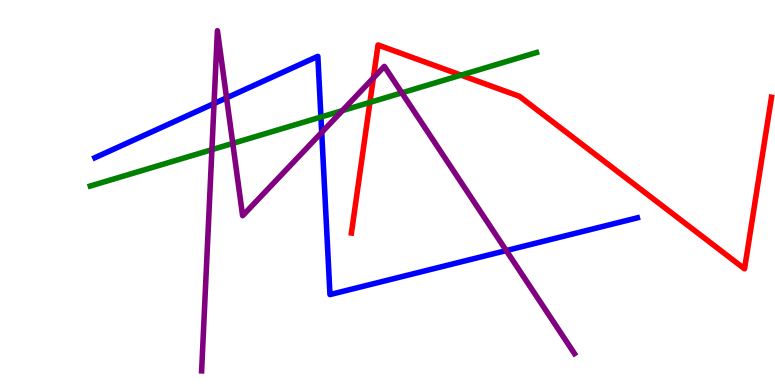[{'lines': ['blue', 'red'], 'intersections': []}, {'lines': ['green', 'red'], 'intersections': [{'x': 4.77, 'y': 7.34}, {'x': 5.95, 'y': 8.05}]}, {'lines': ['purple', 'red'], 'intersections': [{'x': 4.82, 'y': 7.97}]}, {'lines': ['blue', 'green'], 'intersections': [{'x': 4.14, 'y': 6.96}]}, {'lines': ['blue', 'purple'], 'intersections': [{'x': 2.76, 'y': 7.31}, {'x': 2.92, 'y': 7.46}, {'x': 4.15, 'y': 6.56}, {'x': 6.53, 'y': 3.49}]}, {'lines': ['green', 'purple'], 'intersections': [{'x': 2.73, 'y': 6.11}, {'x': 3.0, 'y': 6.28}, {'x': 4.42, 'y': 7.13}, {'x': 5.19, 'y': 7.59}]}]